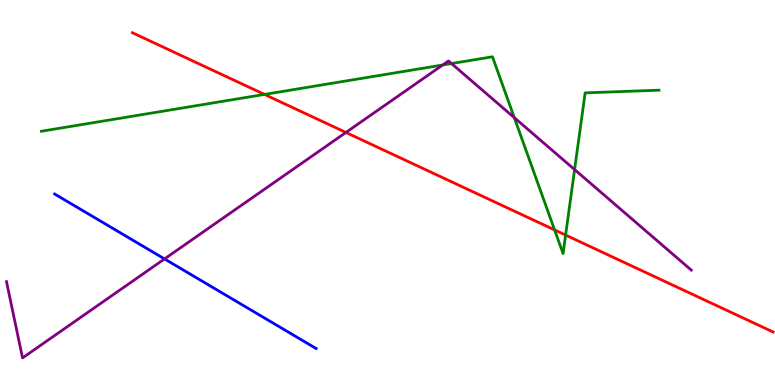[{'lines': ['blue', 'red'], 'intersections': []}, {'lines': ['green', 'red'], 'intersections': [{'x': 3.41, 'y': 7.55}, {'x': 7.16, 'y': 4.03}, {'x': 7.3, 'y': 3.89}]}, {'lines': ['purple', 'red'], 'intersections': [{'x': 4.46, 'y': 6.56}]}, {'lines': ['blue', 'green'], 'intersections': []}, {'lines': ['blue', 'purple'], 'intersections': [{'x': 2.12, 'y': 3.27}]}, {'lines': ['green', 'purple'], 'intersections': [{'x': 5.71, 'y': 8.31}, {'x': 5.83, 'y': 8.35}, {'x': 6.64, 'y': 6.94}, {'x': 7.41, 'y': 5.59}]}]